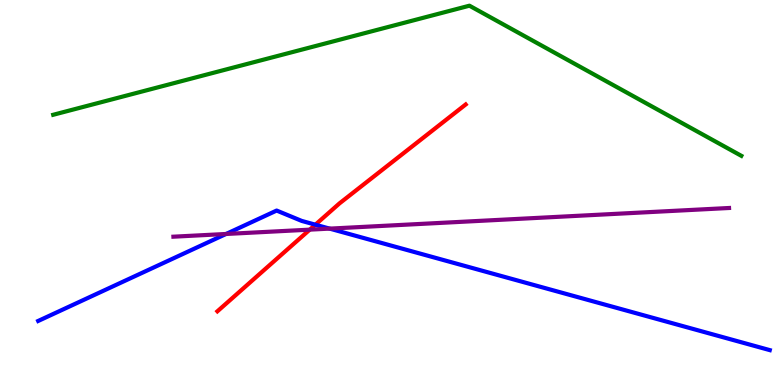[{'lines': ['blue', 'red'], 'intersections': [{'x': 4.07, 'y': 4.16}]}, {'lines': ['green', 'red'], 'intersections': []}, {'lines': ['purple', 'red'], 'intersections': [{'x': 4.0, 'y': 4.04}]}, {'lines': ['blue', 'green'], 'intersections': []}, {'lines': ['blue', 'purple'], 'intersections': [{'x': 2.92, 'y': 3.92}, {'x': 4.25, 'y': 4.06}]}, {'lines': ['green', 'purple'], 'intersections': []}]